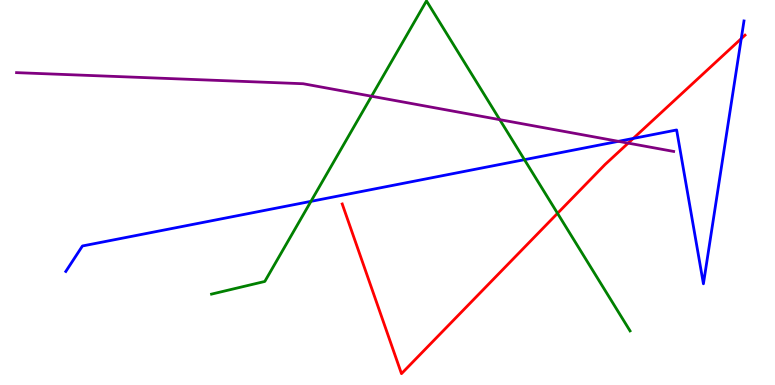[{'lines': ['blue', 'red'], 'intersections': [{'x': 8.17, 'y': 6.4}, {'x': 9.56, 'y': 9.0}]}, {'lines': ['green', 'red'], 'intersections': [{'x': 7.19, 'y': 4.46}]}, {'lines': ['purple', 'red'], 'intersections': [{'x': 8.11, 'y': 6.28}]}, {'lines': ['blue', 'green'], 'intersections': [{'x': 4.01, 'y': 4.77}, {'x': 6.77, 'y': 5.85}]}, {'lines': ['blue', 'purple'], 'intersections': [{'x': 7.98, 'y': 6.33}]}, {'lines': ['green', 'purple'], 'intersections': [{'x': 4.79, 'y': 7.5}, {'x': 6.45, 'y': 6.89}]}]